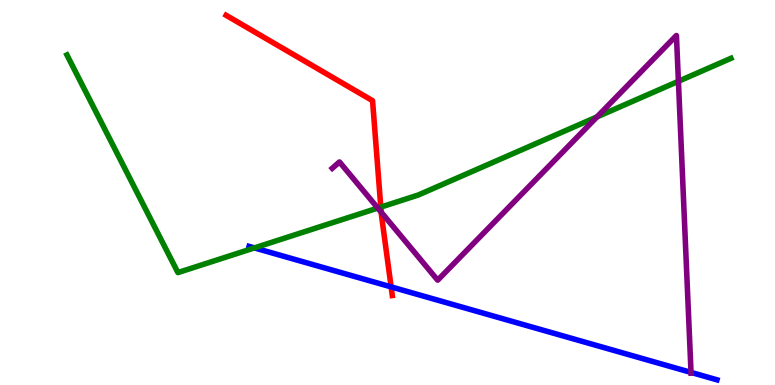[{'lines': ['blue', 'red'], 'intersections': [{'x': 5.05, 'y': 2.55}]}, {'lines': ['green', 'red'], 'intersections': [{'x': 4.91, 'y': 4.62}]}, {'lines': ['purple', 'red'], 'intersections': [{'x': 4.92, 'y': 4.49}]}, {'lines': ['blue', 'green'], 'intersections': [{'x': 3.28, 'y': 3.56}]}, {'lines': ['blue', 'purple'], 'intersections': [{'x': 8.92, 'y': 0.327}]}, {'lines': ['green', 'purple'], 'intersections': [{'x': 4.87, 'y': 4.6}, {'x': 7.7, 'y': 6.96}, {'x': 8.75, 'y': 7.89}]}]